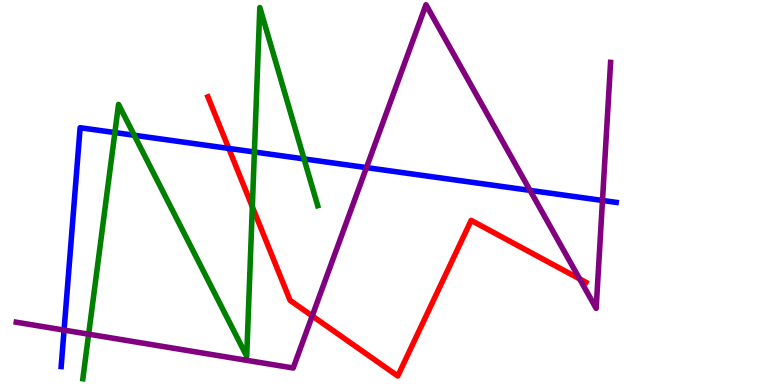[{'lines': ['blue', 'red'], 'intersections': [{'x': 2.95, 'y': 6.14}]}, {'lines': ['green', 'red'], 'intersections': [{'x': 3.26, 'y': 4.63}]}, {'lines': ['purple', 'red'], 'intersections': [{'x': 4.03, 'y': 1.79}, {'x': 7.48, 'y': 2.76}]}, {'lines': ['blue', 'green'], 'intersections': [{'x': 1.48, 'y': 6.56}, {'x': 1.73, 'y': 6.49}, {'x': 3.28, 'y': 6.05}, {'x': 3.92, 'y': 5.87}]}, {'lines': ['blue', 'purple'], 'intersections': [{'x': 0.827, 'y': 1.43}, {'x': 4.73, 'y': 5.65}, {'x': 6.84, 'y': 5.06}, {'x': 7.77, 'y': 4.79}]}, {'lines': ['green', 'purple'], 'intersections': [{'x': 1.14, 'y': 1.32}]}]